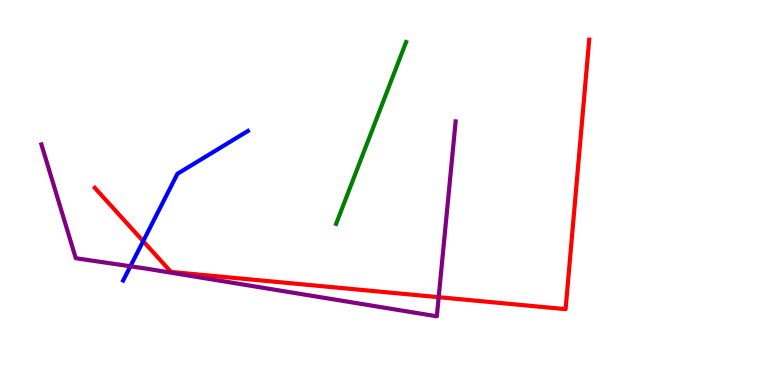[{'lines': ['blue', 'red'], 'intersections': [{'x': 1.85, 'y': 3.74}]}, {'lines': ['green', 'red'], 'intersections': []}, {'lines': ['purple', 'red'], 'intersections': [{'x': 5.66, 'y': 2.28}]}, {'lines': ['blue', 'green'], 'intersections': []}, {'lines': ['blue', 'purple'], 'intersections': [{'x': 1.68, 'y': 3.08}]}, {'lines': ['green', 'purple'], 'intersections': []}]